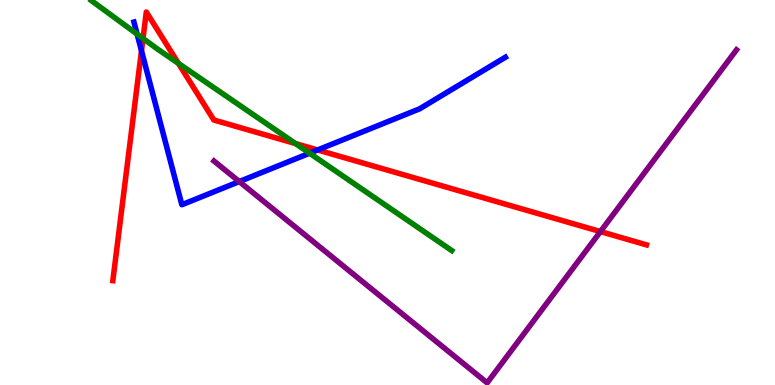[{'lines': ['blue', 'red'], 'intersections': [{'x': 1.83, 'y': 8.68}, {'x': 4.1, 'y': 6.11}]}, {'lines': ['green', 'red'], 'intersections': [{'x': 1.85, 'y': 9.0}, {'x': 2.3, 'y': 8.35}, {'x': 3.81, 'y': 6.27}]}, {'lines': ['purple', 'red'], 'intersections': [{'x': 7.75, 'y': 3.99}]}, {'lines': ['blue', 'green'], 'intersections': [{'x': 1.77, 'y': 9.11}, {'x': 3.99, 'y': 6.02}]}, {'lines': ['blue', 'purple'], 'intersections': [{'x': 3.09, 'y': 5.28}]}, {'lines': ['green', 'purple'], 'intersections': []}]